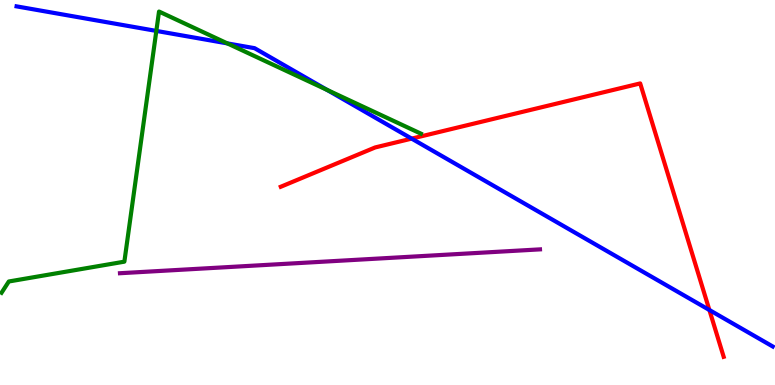[{'lines': ['blue', 'red'], 'intersections': [{'x': 5.31, 'y': 6.4}, {'x': 9.15, 'y': 1.95}]}, {'lines': ['green', 'red'], 'intersections': []}, {'lines': ['purple', 'red'], 'intersections': []}, {'lines': ['blue', 'green'], 'intersections': [{'x': 2.02, 'y': 9.2}, {'x': 2.93, 'y': 8.87}, {'x': 4.22, 'y': 7.67}]}, {'lines': ['blue', 'purple'], 'intersections': []}, {'lines': ['green', 'purple'], 'intersections': []}]